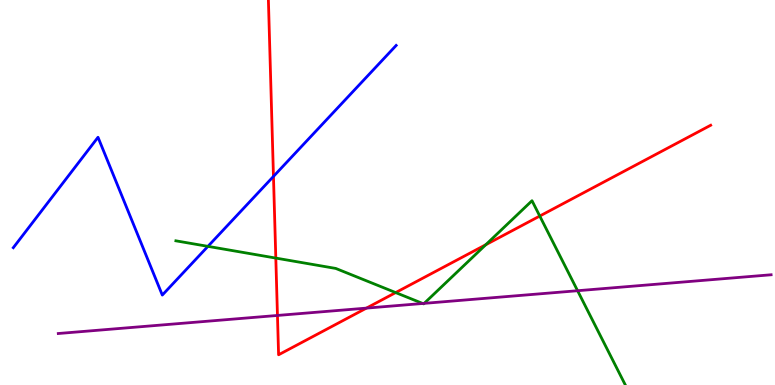[{'lines': ['blue', 'red'], 'intersections': [{'x': 3.53, 'y': 5.42}]}, {'lines': ['green', 'red'], 'intersections': [{'x': 3.56, 'y': 3.3}, {'x': 5.11, 'y': 2.4}, {'x': 6.27, 'y': 3.64}, {'x': 6.96, 'y': 4.39}]}, {'lines': ['purple', 'red'], 'intersections': [{'x': 3.58, 'y': 1.81}, {'x': 4.73, 'y': 2.0}]}, {'lines': ['blue', 'green'], 'intersections': [{'x': 2.68, 'y': 3.6}]}, {'lines': ['blue', 'purple'], 'intersections': []}, {'lines': ['green', 'purple'], 'intersections': [{'x': 5.45, 'y': 2.12}, {'x': 5.47, 'y': 2.12}, {'x': 7.45, 'y': 2.45}]}]